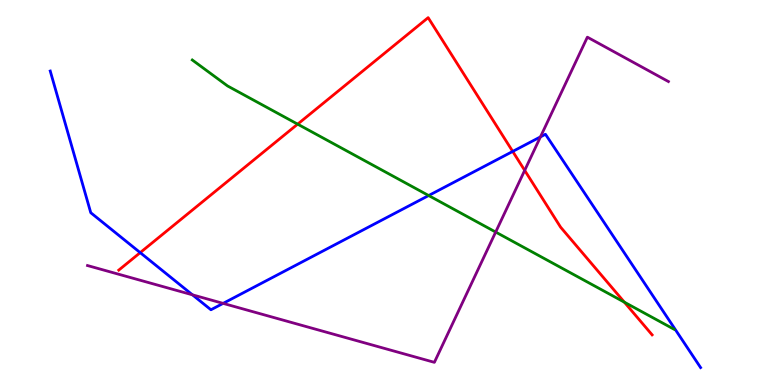[{'lines': ['blue', 'red'], 'intersections': [{'x': 1.81, 'y': 3.44}, {'x': 6.62, 'y': 6.07}]}, {'lines': ['green', 'red'], 'intersections': [{'x': 3.84, 'y': 6.78}, {'x': 8.06, 'y': 2.15}]}, {'lines': ['purple', 'red'], 'intersections': [{'x': 6.77, 'y': 5.57}]}, {'lines': ['blue', 'green'], 'intersections': [{'x': 5.53, 'y': 4.92}]}, {'lines': ['blue', 'purple'], 'intersections': [{'x': 2.48, 'y': 2.34}, {'x': 2.88, 'y': 2.12}, {'x': 6.97, 'y': 6.44}]}, {'lines': ['green', 'purple'], 'intersections': [{'x': 6.4, 'y': 3.97}]}]